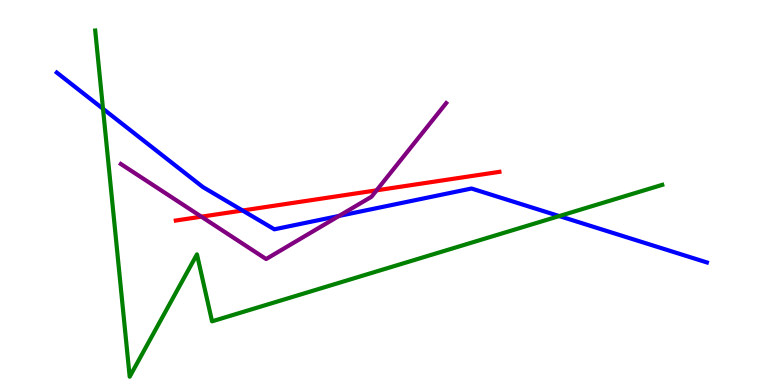[{'lines': ['blue', 'red'], 'intersections': [{'x': 3.13, 'y': 4.53}]}, {'lines': ['green', 'red'], 'intersections': []}, {'lines': ['purple', 'red'], 'intersections': [{'x': 2.6, 'y': 4.37}, {'x': 4.86, 'y': 5.06}]}, {'lines': ['blue', 'green'], 'intersections': [{'x': 1.33, 'y': 7.17}, {'x': 7.22, 'y': 4.39}]}, {'lines': ['blue', 'purple'], 'intersections': [{'x': 4.37, 'y': 4.39}]}, {'lines': ['green', 'purple'], 'intersections': []}]